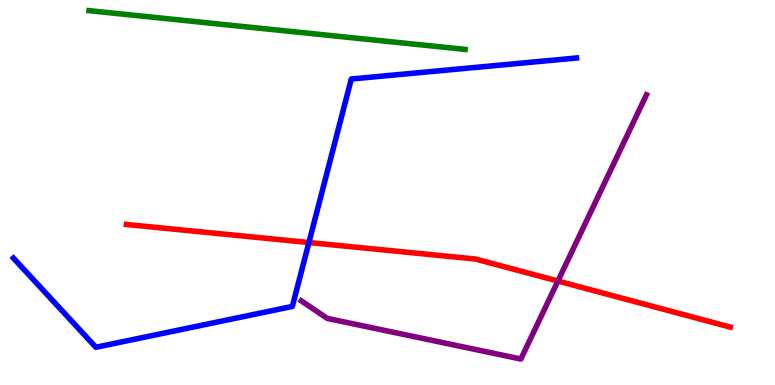[{'lines': ['blue', 'red'], 'intersections': [{'x': 3.99, 'y': 3.7}]}, {'lines': ['green', 'red'], 'intersections': []}, {'lines': ['purple', 'red'], 'intersections': [{'x': 7.2, 'y': 2.7}]}, {'lines': ['blue', 'green'], 'intersections': []}, {'lines': ['blue', 'purple'], 'intersections': []}, {'lines': ['green', 'purple'], 'intersections': []}]